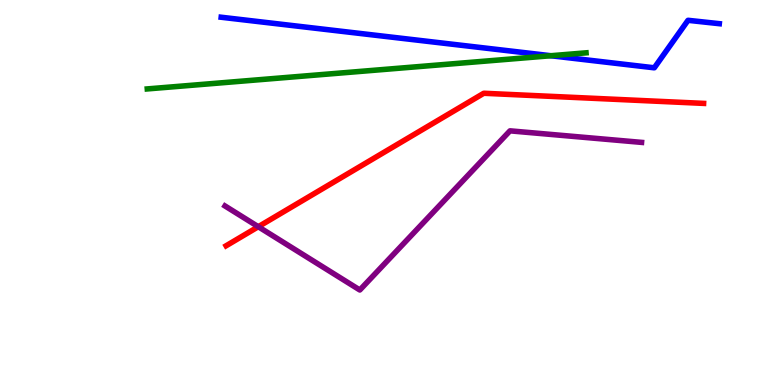[{'lines': ['blue', 'red'], 'intersections': []}, {'lines': ['green', 'red'], 'intersections': []}, {'lines': ['purple', 'red'], 'intersections': [{'x': 3.33, 'y': 4.11}]}, {'lines': ['blue', 'green'], 'intersections': [{'x': 7.11, 'y': 8.55}]}, {'lines': ['blue', 'purple'], 'intersections': []}, {'lines': ['green', 'purple'], 'intersections': []}]